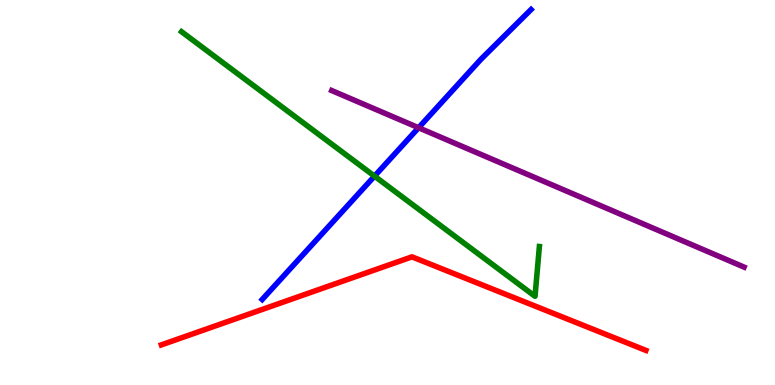[{'lines': ['blue', 'red'], 'intersections': []}, {'lines': ['green', 'red'], 'intersections': []}, {'lines': ['purple', 'red'], 'intersections': []}, {'lines': ['blue', 'green'], 'intersections': [{'x': 4.83, 'y': 5.42}]}, {'lines': ['blue', 'purple'], 'intersections': [{'x': 5.4, 'y': 6.68}]}, {'lines': ['green', 'purple'], 'intersections': []}]